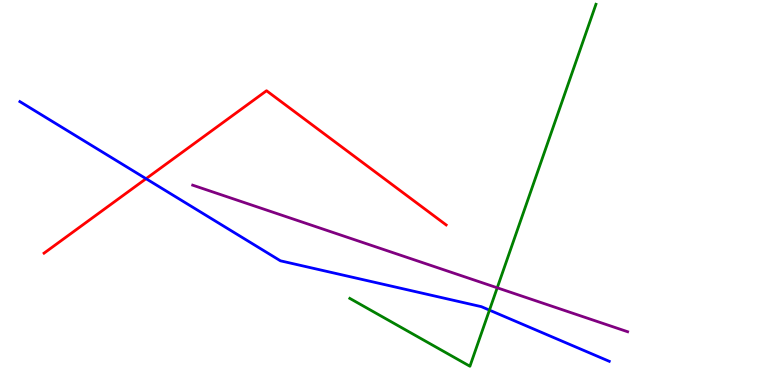[{'lines': ['blue', 'red'], 'intersections': [{'x': 1.88, 'y': 5.36}]}, {'lines': ['green', 'red'], 'intersections': []}, {'lines': ['purple', 'red'], 'intersections': []}, {'lines': ['blue', 'green'], 'intersections': [{'x': 6.32, 'y': 1.94}]}, {'lines': ['blue', 'purple'], 'intersections': []}, {'lines': ['green', 'purple'], 'intersections': [{'x': 6.42, 'y': 2.52}]}]